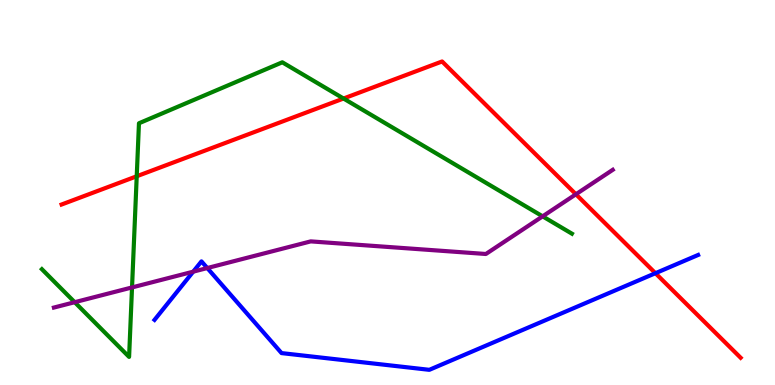[{'lines': ['blue', 'red'], 'intersections': [{'x': 8.46, 'y': 2.9}]}, {'lines': ['green', 'red'], 'intersections': [{'x': 1.76, 'y': 5.42}, {'x': 4.43, 'y': 7.44}]}, {'lines': ['purple', 'red'], 'intersections': [{'x': 7.43, 'y': 4.95}]}, {'lines': ['blue', 'green'], 'intersections': []}, {'lines': ['blue', 'purple'], 'intersections': [{'x': 2.49, 'y': 2.94}, {'x': 2.67, 'y': 3.04}]}, {'lines': ['green', 'purple'], 'intersections': [{'x': 0.964, 'y': 2.15}, {'x': 1.7, 'y': 2.53}, {'x': 7.0, 'y': 4.38}]}]